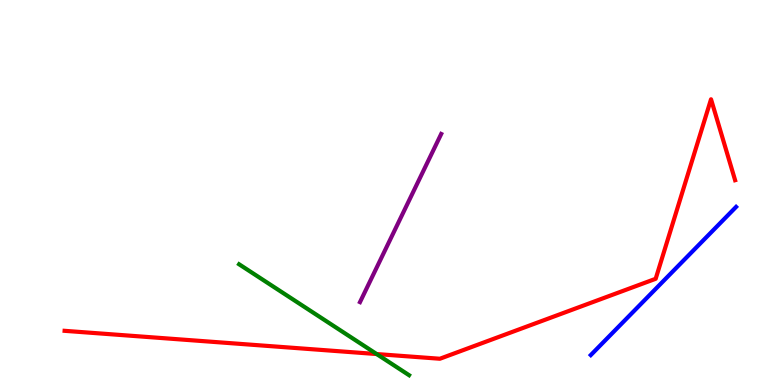[{'lines': ['blue', 'red'], 'intersections': []}, {'lines': ['green', 'red'], 'intersections': [{'x': 4.86, 'y': 0.804}]}, {'lines': ['purple', 'red'], 'intersections': []}, {'lines': ['blue', 'green'], 'intersections': []}, {'lines': ['blue', 'purple'], 'intersections': []}, {'lines': ['green', 'purple'], 'intersections': []}]